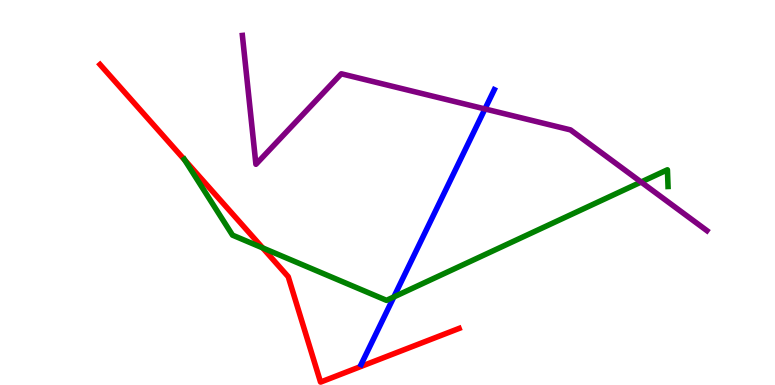[{'lines': ['blue', 'red'], 'intersections': []}, {'lines': ['green', 'red'], 'intersections': [{'x': 2.38, 'y': 5.84}, {'x': 3.39, 'y': 3.56}]}, {'lines': ['purple', 'red'], 'intersections': []}, {'lines': ['blue', 'green'], 'intersections': [{'x': 5.08, 'y': 2.29}]}, {'lines': ['blue', 'purple'], 'intersections': [{'x': 6.26, 'y': 7.17}]}, {'lines': ['green', 'purple'], 'intersections': [{'x': 8.27, 'y': 5.27}]}]